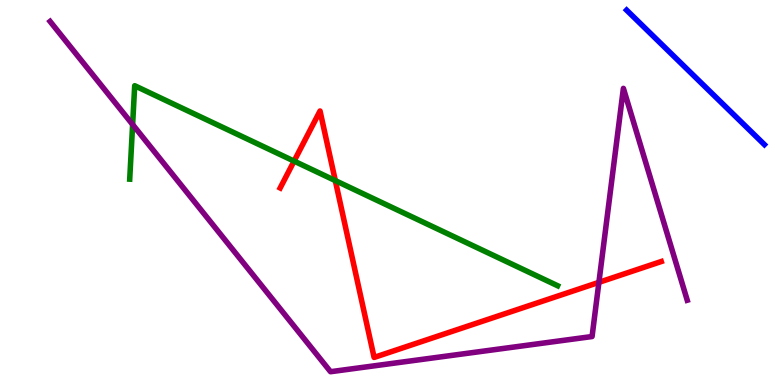[{'lines': ['blue', 'red'], 'intersections': []}, {'lines': ['green', 'red'], 'intersections': [{'x': 3.79, 'y': 5.82}, {'x': 4.33, 'y': 5.31}]}, {'lines': ['purple', 'red'], 'intersections': [{'x': 7.73, 'y': 2.67}]}, {'lines': ['blue', 'green'], 'intersections': []}, {'lines': ['blue', 'purple'], 'intersections': []}, {'lines': ['green', 'purple'], 'intersections': [{'x': 1.71, 'y': 6.77}]}]